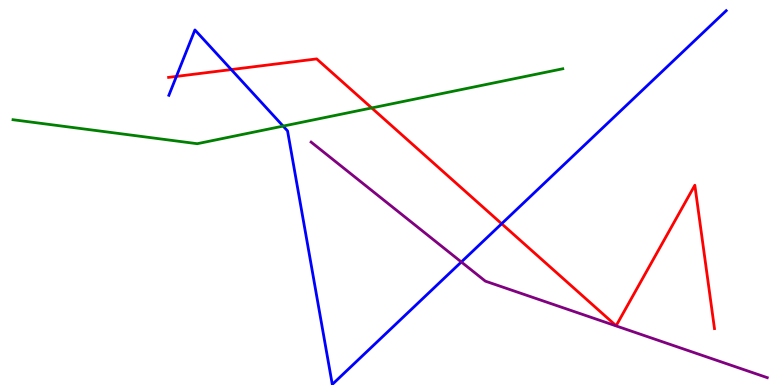[{'lines': ['blue', 'red'], 'intersections': [{'x': 2.28, 'y': 8.02}, {'x': 2.98, 'y': 8.19}, {'x': 6.47, 'y': 4.19}]}, {'lines': ['green', 'red'], 'intersections': [{'x': 4.8, 'y': 7.2}]}, {'lines': ['purple', 'red'], 'intersections': []}, {'lines': ['blue', 'green'], 'intersections': [{'x': 3.65, 'y': 6.72}]}, {'lines': ['blue', 'purple'], 'intersections': [{'x': 5.95, 'y': 3.2}]}, {'lines': ['green', 'purple'], 'intersections': []}]